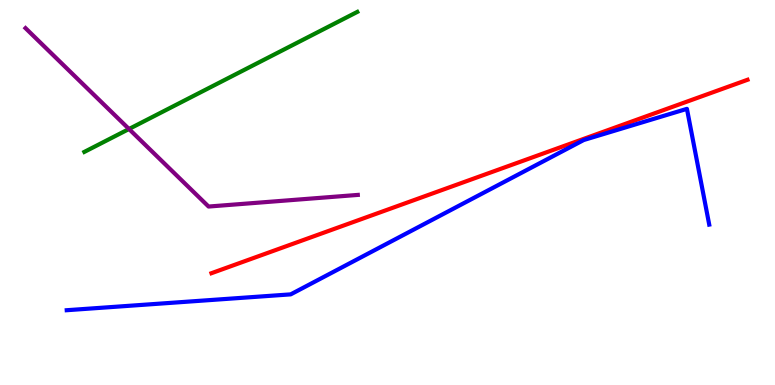[{'lines': ['blue', 'red'], 'intersections': []}, {'lines': ['green', 'red'], 'intersections': []}, {'lines': ['purple', 'red'], 'intersections': []}, {'lines': ['blue', 'green'], 'intersections': []}, {'lines': ['blue', 'purple'], 'intersections': []}, {'lines': ['green', 'purple'], 'intersections': [{'x': 1.66, 'y': 6.65}]}]